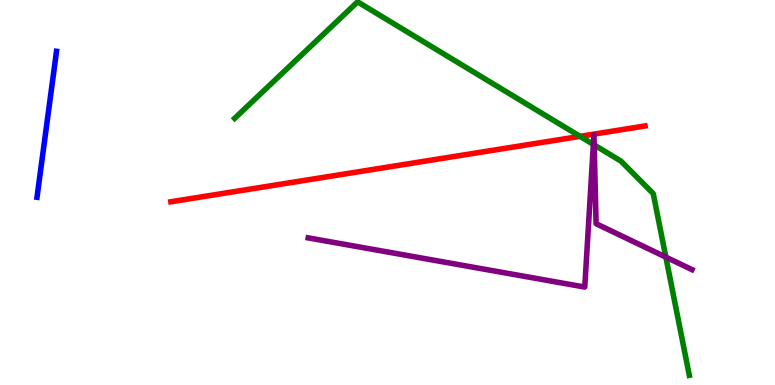[{'lines': ['blue', 'red'], 'intersections': []}, {'lines': ['green', 'red'], 'intersections': [{'x': 7.48, 'y': 6.46}]}, {'lines': ['purple', 'red'], 'intersections': []}, {'lines': ['blue', 'green'], 'intersections': []}, {'lines': ['blue', 'purple'], 'intersections': []}, {'lines': ['green', 'purple'], 'intersections': [{'x': 7.66, 'y': 6.25}, {'x': 7.67, 'y': 6.24}, {'x': 8.59, 'y': 3.32}]}]